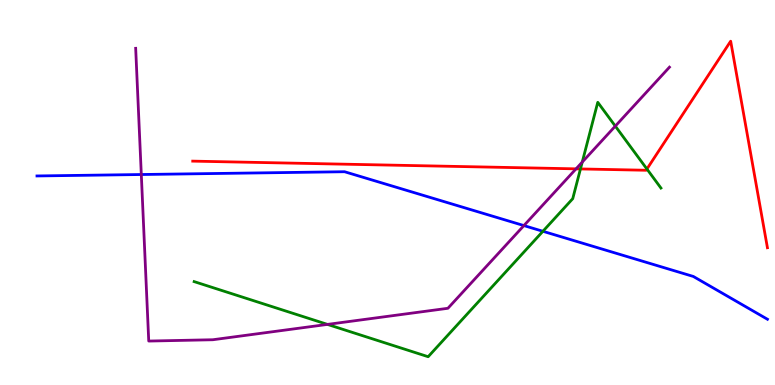[{'lines': ['blue', 'red'], 'intersections': []}, {'lines': ['green', 'red'], 'intersections': [{'x': 7.49, 'y': 5.61}, {'x': 8.35, 'y': 5.61}]}, {'lines': ['purple', 'red'], 'intersections': [{'x': 7.43, 'y': 5.61}]}, {'lines': ['blue', 'green'], 'intersections': [{'x': 7.01, 'y': 3.99}]}, {'lines': ['blue', 'purple'], 'intersections': [{'x': 1.82, 'y': 5.47}, {'x': 6.76, 'y': 4.14}]}, {'lines': ['green', 'purple'], 'intersections': [{'x': 4.23, 'y': 1.57}, {'x': 7.51, 'y': 5.79}, {'x': 7.94, 'y': 6.72}]}]